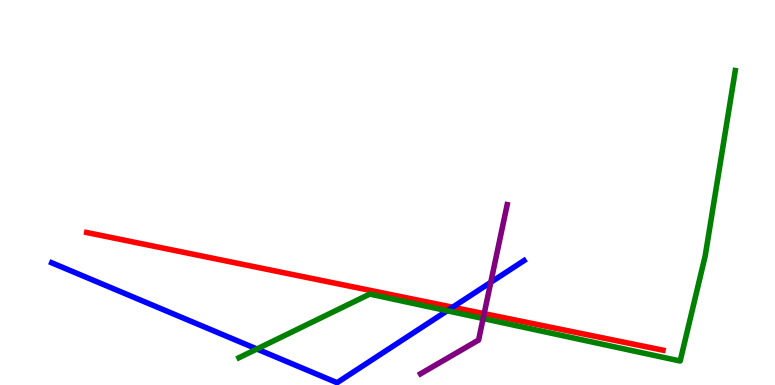[{'lines': ['blue', 'red'], 'intersections': [{'x': 5.84, 'y': 2.02}]}, {'lines': ['green', 'red'], 'intersections': []}, {'lines': ['purple', 'red'], 'intersections': [{'x': 6.25, 'y': 1.85}]}, {'lines': ['blue', 'green'], 'intersections': [{'x': 3.31, 'y': 0.935}, {'x': 5.77, 'y': 1.93}]}, {'lines': ['blue', 'purple'], 'intersections': [{'x': 6.33, 'y': 2.67}]}, {'lines': ['green', 'purple'], 'intersections': [{'x': 6.23, 'y': 1.73}]}]